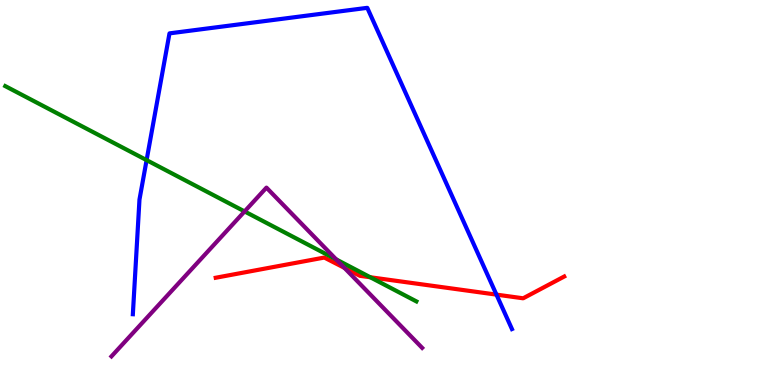[{'lines': ['blue', 'red'], 'intersections': [{'x': 6.41, 'y': 2.35}]}, {'lines': ['green', 'red'], 'intersections': [{'x': 4.78, 'y': 2.8}]}, {'lines': ['purple', 'red'], 'intersections': [{'x': 4.44, 'y': 3.04}]}, {'lines': ['blue', 'green'], 'intersections': [{'x': 1.89, 'y': 5.84}]}, {'lines': ['blue', 'purple'], 'intersections': []}, {'lines': ['green', 'purple'], 'intersections': [{'x': 3.16, 'y': 4.51}, {'x': 4.34, 'y': 3.26}]}]